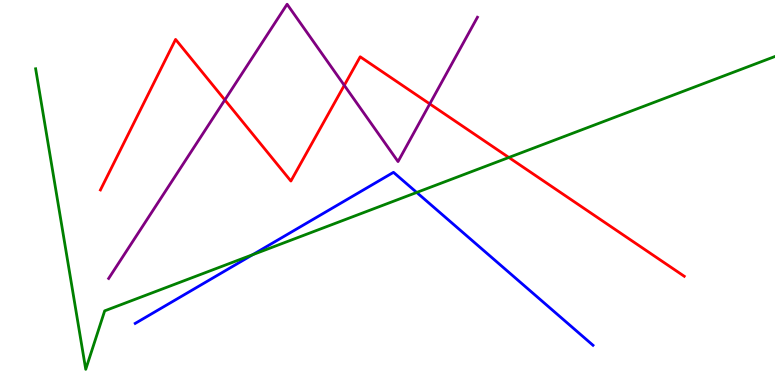[{'lines': ['blue', 'red'], 'intersections': []}, {'lines': ['green', 'red'], 'intersections': [{'x': 6.57, 'y': 5.91}]}, {'lines': ['purple', 'red'], 'intersections': [{'x': 2.9, 'y': 7.4}, {'x': 4.44, 'y': 7.78}, {'x': 5.55, 'y': 7.3}]}, {'lines': ['blue', 'green'], 'intersections': [{'x': 3.26, 'y': 3.38}, {'x': 5.38, 'y': 5.0}]}, {'lines': ['blue', 'purple'], 'intersections': []}, {'lines': ['green', 'purple'], 'intersections': []}]